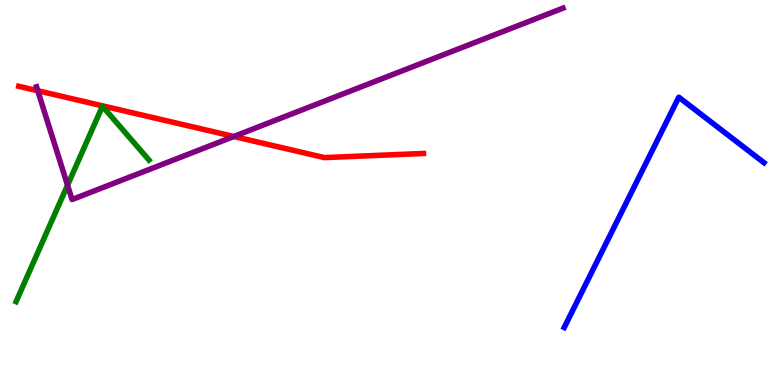[{'lines': ['blue', 'red'], 'intersections': []}, {'lines': ['green', 'red'], 'intersections': []}, {'lines': ['purple', 'red'], 'intersections': [{'x': 0.487, 'y': 7.64}, {'x': 3.02, 'y': 6.46}]}, {'lines': ['blue', 'green'], 'intersections': []}, {'lines': ['blue', 'purple'], 'intersections': []}, {'lines': ['green', 'purple'], 'intersections': [{'x': 0.871, 'y': 5.19}]}]